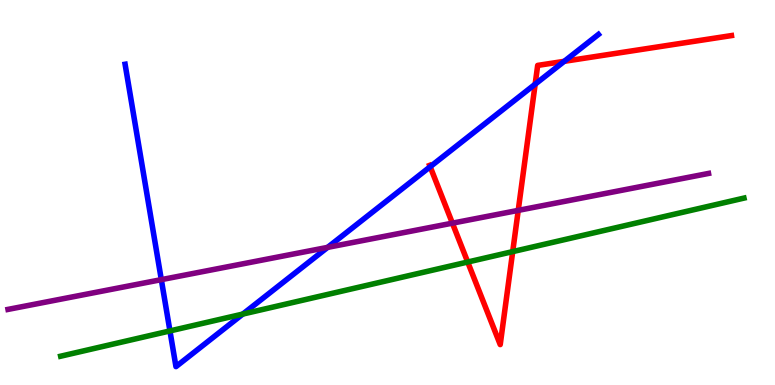[{'lines': ['blue', 'red'], 'intersections': [{'x': 5.55, 'y': 5.67}, {'x': 6.91, 'y': 7.81}, {'x': 7.28, 'y': 8.41}]}, {'lines': ['green', 'red'], 'intersections': [{'x': 6.03, 'y': 3.19}, {'x': 6.62, 'y': 3.46}]}, {'lines': ['purple', 'red'], 'intersections': [{'x': 5.84, 'y': 4.2}, {'x': 6.69, 'y': 4.54}]}, {'lines': ['blue', 'green'], 'intersections': [{'x': 2.19, 'y': 1.4}, {'x': 3.13, 'y': 1.84}]}, {'lines': ['blue', 'purple'], 'intersections': [{'x': 2.08, 'y': 2.74}, {'x': 4.23, 'y': 3.57}]}, {'lines': ['green', 'purple'], 'intersections': []}]